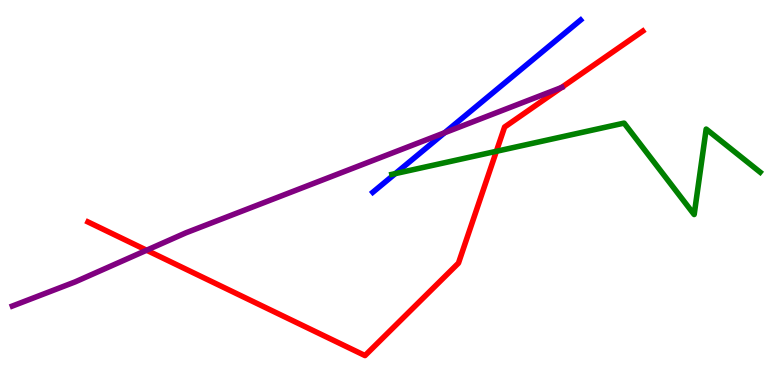[{'lines': ['blue', 'red'], 'intersections': []}, {'lines': ['green', 'red'], 'intersections': [{'x': 6.4, 'y': 6.07}]}, {'lines': ['purple', 'red'], 'intersections': [{'x': 1.89, 'y': 3.5}, {'x': 7.25, 'y': 7.73}]}, {'lines': ['blue', 'green'], 'intersections': [{'x': 5.1, 'y': 5.49}]}, {'lines': ['blue', 'purple'], 'intersections': [{'x': 5.74, 'y': 6.55}]}, {'lines': ['green', 'purple'], 'intersections': []}]